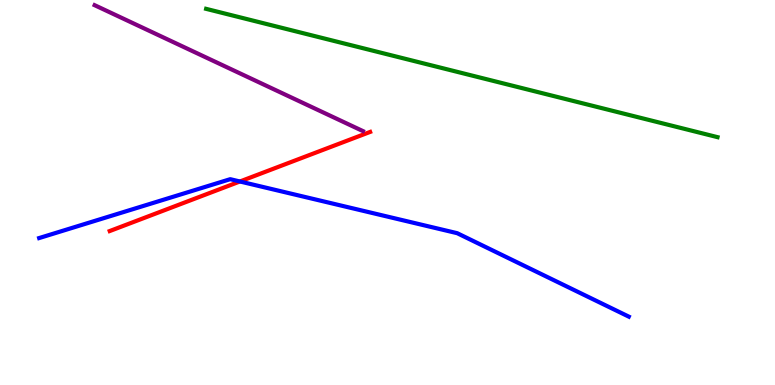[{'lines': ['blue', 'red'], 'intersections': [{'x': 3.1, 'y': 5.29}]}, {'lines': ['green', 'red'], 'intersections': []}, {'lines': ['purple', 'red'], 'intersections': []}, {'lines': ['blue', 'green'], 'intersections': []}, {'lines': ['blue', 'purple'], 'intersections': []}, {'lines': ['green', 'purple'], 'intersections': []}]